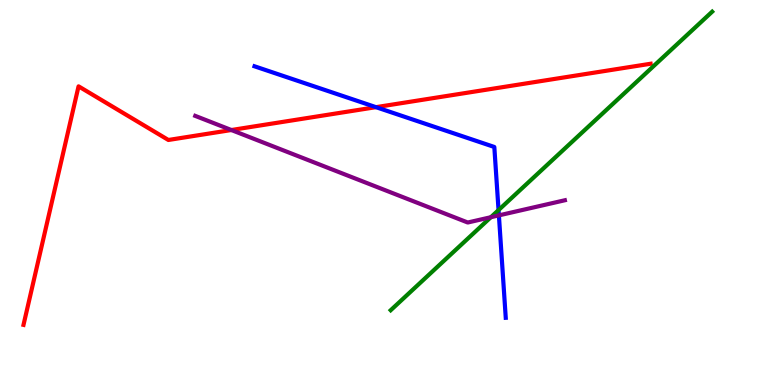[{'lines': ['blue', 'red'], 'intersections': [{'x': 4.85, 'y': 7.22}]}, {'lines': ['green', 'red'], 'intersections': []}, {'lines': ['purple', 'red'], 'intersections': [{'x': 2.99, 'y': 6.62}]}, {'lines': ['blue', 'green'], 'intersections': [{'x': 6.43, 'y': 4.54}]}, {'lines': ['blue', 'purple'], 'intersections': [{'x': 6.44, 'y': 4.41}]}, {'lines': ['green', 'purple'], 'intersections': [{'x': 6.33, 'y': 4.36}]}]